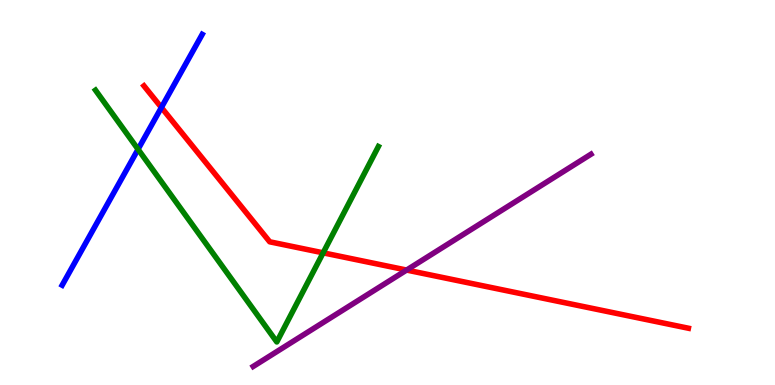[{'lines': ['blue', 'red'], 'intersections': [{'x': 2.08, 'y': 7.21}]}, {'lines': ['green', 'red'], 'intersections': [{'x': 4.17, 'y': 3.43}]}, {'lines': ['purple', 'red'], 'intersections': [{'x': 5.25, 'y': 2.99}]}, {'lines': ['blue', 'green'], 'intersections': [{'x': 1.78, 'y': 6.12}]}, {'lines': ['blue', 'purple'], 'intersections': []}, {'lines': ['green', 'purple'], 'intersections': []}]